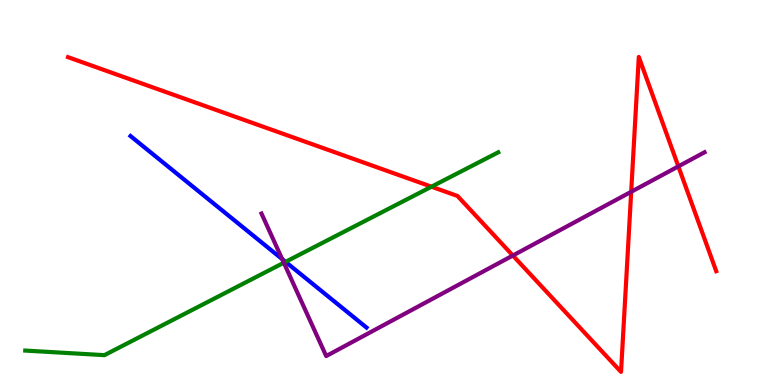[{'lines': ['blue', 'red'], 'intersections': []}, {'lines': ['green', 'red'], 'intersections': [{'x': 5.57, 'y': 5.15}]}, {'lines': ['purple', 'red'], 'intersections': [{'x': 6.62, 'y': 3.36}, {'x': 8.14, 'y': 5.02}, {'x': 8.75, 'y': 5.68}]}, {'lines': ['blue', 'green'], 'intersections': [{'x': 3.68, 'y': 3.2}]}, {'lines': ['blue', 'purple'], 'intersections': [{'x': 3.64, 'y': 3.27}]}, {'lines': ['green', 'purple'], 'intersections': [{'x': 3.66, 'y': 3.18}]}]